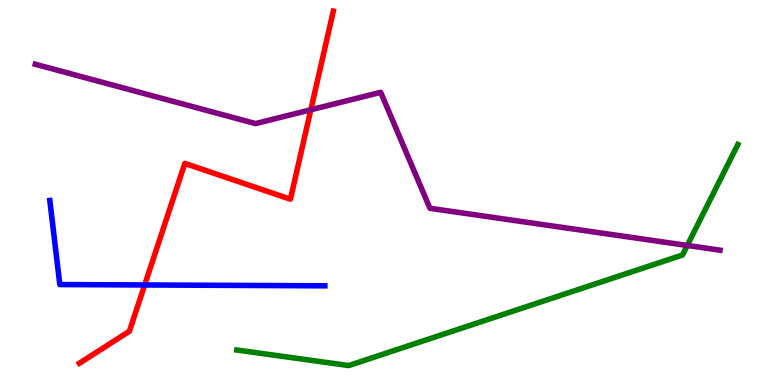[{'lines': ['blue', 'red'], 'intersections': [{'x': 1.87, 'y': 2.6}]}, {'lines': ['green', 'red'], 'intersections': []}, {'lines': ['purple', 'red'], 'intersections': [{'x': 4.01, 'y': 7.15}]}, {'lines': ['blue', 'green'], 'intersections': []}, {'lines': ['blue', 'purple'], 'intersections': []}, {'lines': ['green', 'purple'], 'intersections': [{'x': 8.87, 'y': 3.62}]}]